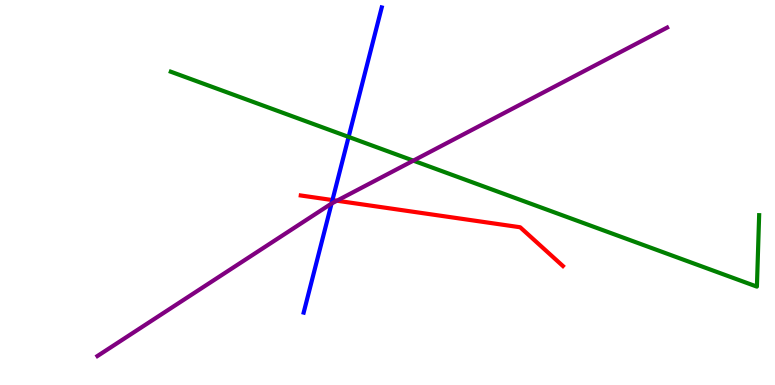[{'lines': ['blue', 'red'], 'intersections': [{'x': 4.29, 'y': 4.8}]}, {'lines': ['green', 'red'], 'intersections': []}, {'lines': ['purple', 'red'], 'intersections': [{'x': 4.35, 'y': 4.79}]}, {'lines': ['blue', 'green'], 'intersections': [{'x': 4.5, 'y': 6.44}]}, {'lines': ['blue', 'purple'], 'intersections': [{'x': 4.28, 'y': 4.71}]}, {'lines': ['green', 'purple'], 'intersections': [{'x': 5.33, 'y': 5.83}]}]